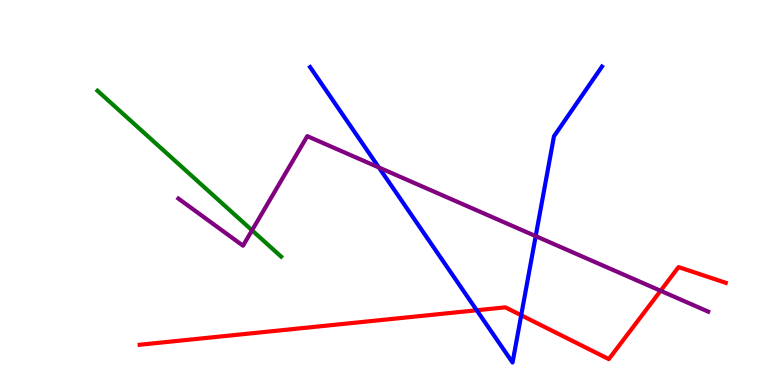[{'lines': ['blue', 'red'], 'intersections': [{'x': 6.15, 'y': 1.94}, {'x': 6.73, 'y': 1.81}]}, {'lines': ['green', 'red'], 'intersections': []}, {'lines': ['purple', 'red'], 'intersections': [{'x': 8.52, 'y': 2.45}]}, {'lines': ['blue', 'green'], 'intersections': []}, {'lines': ['blue', 'purple'], 'intersections': [{'x': 4.89, 'y': 5.65}, {'x': 6.91, 'y': 3.87}]}, {'lines': ['green', 'purple'], 'intersections': [{'x': 3.25, 'y': 4.02}]}]